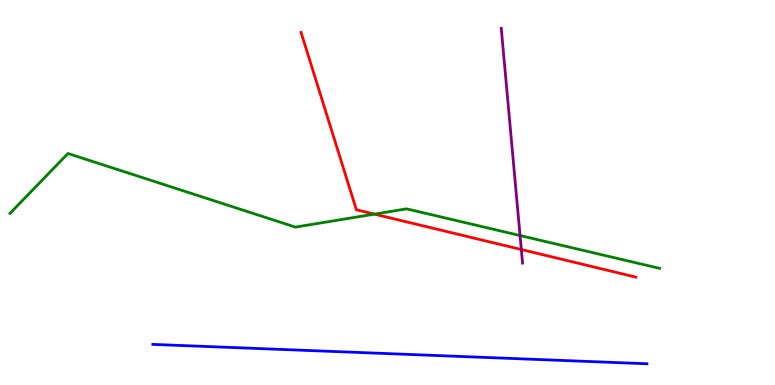[{'lines': ['blue', 'red'], 'intersections': []}, {'lines': ['green', 'red'], 'intersections': [{'x': 4.83, 'y': 4.44}]}, {'lines': ['purple', 'red'], 'intersections': [{'x': 6.73, 'y': 3.52}]}, {'lines': ['blue', 'green'], 'intersections': []}, {'lines': ['blue', 'purple'], 'intersections': []}, {'lines': ['green', 'purple'], 'intersections': [{'x': 6.71, 'y': 3.88}]}]